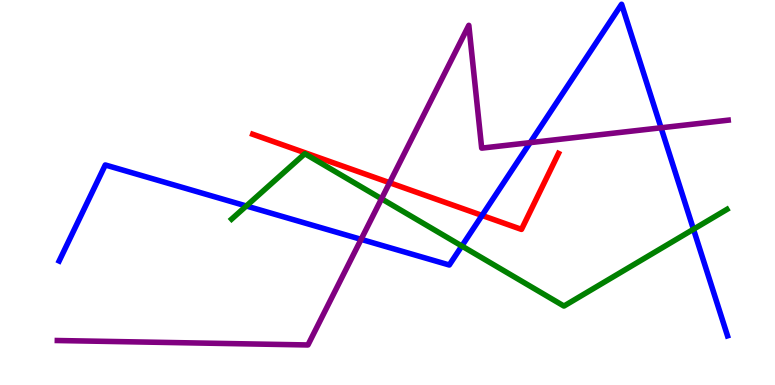[{'lines': ['blue', 'red'], 'intersections': [{'x': 6.22, 'y': 4.4}]}, {'lines': ['green', 'red'], 'intersections': []}, {'lines': ['purple', 'red'], 'intersections': [{'x': 5.03, 'y': 5.25}]}, {'lines': ['blue', 'green'], 'intersections': [{'x': 3.18, 'y': 4.65}, {'x': 5.96, 'y': 3.61}, {'x': 8.95, 'y': 4.05}]}, {'lines': ['blue', 'purple'], 'intersections': [{'x': 4.66, 'y': 3.78}, {'x': 6.84, 'y': 6.3}, {'x': 8.53, 'y': 6.68}]}, {'lines': ['green', 'purple'], 'intersections': [{'x': 4.92, 'y': 4.84}]}]